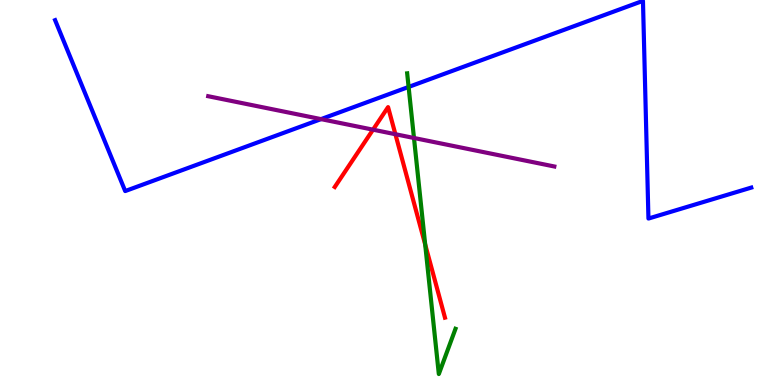[{'lines': ['blue', 'red'], 'intersections': []}, {'lines': ['green', 'red'], 'intersections': [{'x': 5.49, 'y': 3.65}]}, {'lines': ['purple', 'red'], 'intersections': [{'x': 4.81, 'y': 6.63}, {'x': 5.1, 'y': 6.51}]}, {'lines': ['blue', 'green'], 'intersections': [{'x': 5.27, 'y': 7.74}]}, {'lines': ['blue', 'purple'], 'intersections': [{'x': 4.14, 'y': 6.91}]}, {'lines': ['green', 'purple'], 'intersections': [{'x': 5.34, 'y': 6.42}]}]